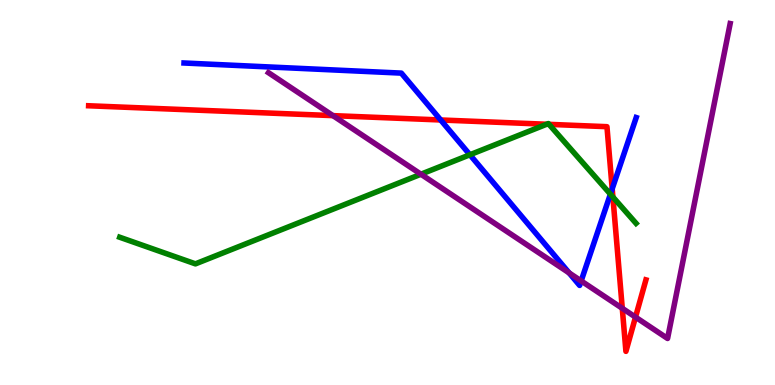[{'lines': ['blue', 'red'], 'intersections': [{'x': 5.69, 'y': 6.88}, {'x': 7.9, 'y': 5.1}]}, {'lines': ['green', 'red'], 'intersections': [{'x': 7.05, 'y': 6.77}, {'x': 7.08, 'y': 6.77}, {'x': 7.91, 'y': 4.88}]}, {'lines': ['purple', 'red'], 'intersections': [{'x': 4.3, 'y': 7.0}, {'x': 8.03, 'y': 1.99}, {'x': 8.2, 'y': 1.76}]}, {'lines': ['blue', 'green'], 'intersections': [{'x': 6.06, 'y': 5.98}, {'x': 7.88, 'y': 4.96}]}, {'lines': ['blue', 'purple'], 'intersections': [{'x': 7.34, 'y': 2.91}, {'x': 7.5, 'y': 2.7}]}, {'lines': ['green', 'purple'], 'intersections': [{'x': 5.43, 'y': 5.47}]}]